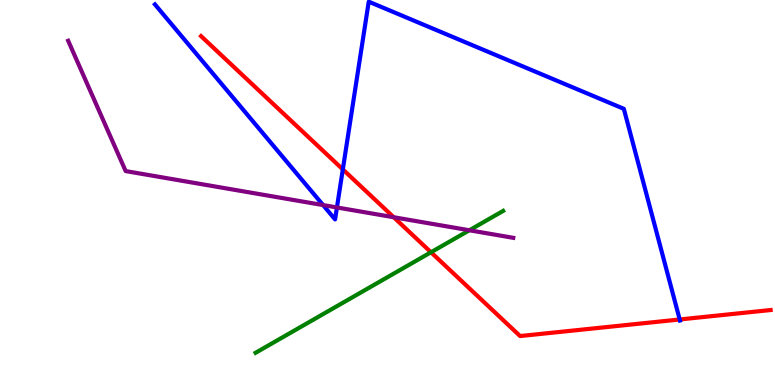[{'lines': ['blue', 'red'], 'intersections': [{'x': 4.42, 'y': 5.6}, {'x': 8.77, 'y': 1.7}]}, {'lines': ['green', 'red'], 'intersections': [{'x': 5.56, 'y': 3.45}]}, {'lines': ['purple', 'red'], 'intersections': [{'x': 5.08, 'y': 4.36}]}, {'lines': ['blue', 'green'], 'intersections': []}, {'lines': ['blue', 'purple'], 'intersections': [{'x': 4.17, 'y': 4.67}, {'x': 4.35, 'y': 4.61}]}, {'lines': ['green', 'purple'], 'intersections': [{'x': 6.06, 'y': 4.02}]}]